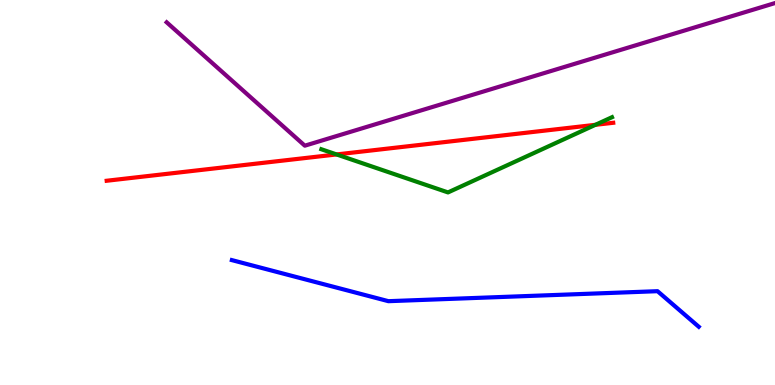[{'lines': ['blue', 'red'], 'intersections': []}, {'lines': ['green', 'red'], 'intersections': [{'x': 4.34, 'y': 5.99}, {'x': 7.68, 'y': 6.76}]}, {'lines': ['purple', 'red'], 'intersections': []}, {'lines': ['blue', 'green'], 'intersections': []}, {'lines': ['blue', 'purple'], 'intersections': []}, {'lines': ['green', 'purple'], 'intersections': []}]